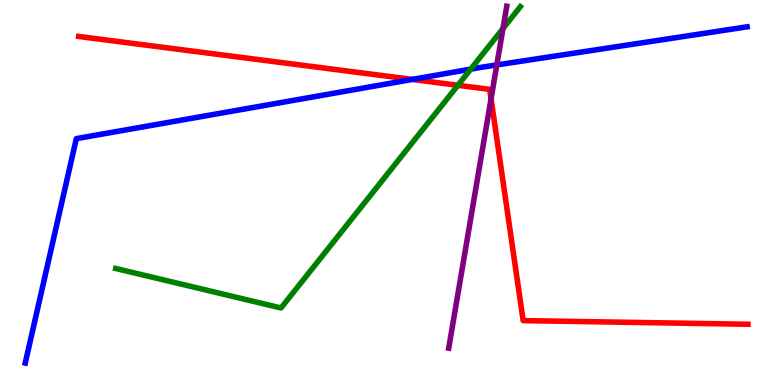[{'lines': ['blue', 'red'], 'intersections': [{'x': 5.32, 'y': 7.94}]}, {'lines': ['green', 'red'], 'intersections': [{'x': 5.91, 'y': 7.78}]}, {'lines': ['purple', 'red'], 'intersections': [{'x': 6.34, 'y': 7.43}]}, {'lines': ['blue', 'green'], 'intersections': [{'x': 6.07, 'y': 8.2}]}, {'lines': ['blue', 'purple'], 'intersections': [{'x': 6.41, 'y': 8.31}]}, {'lines': ['green', 'purple'], 'intersections': [{'x': 6.49, 'y': 9.26}]}]